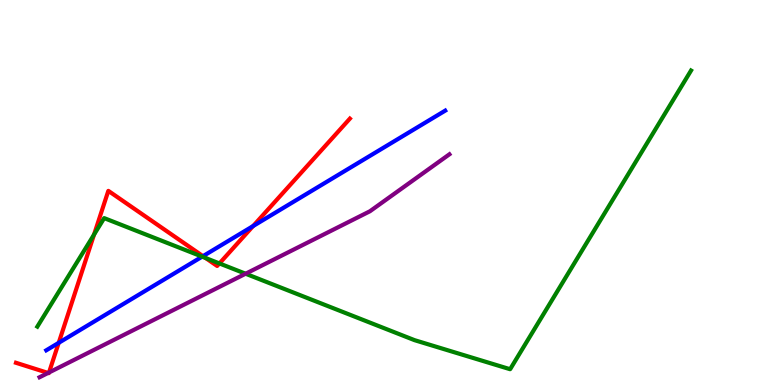[{'lines': ['blue', 'red'], 'intersections': [{'x': 0.758, 'y': 1.1}, {'x': 2.62, 'y': 3.35}, {'x': 3.27, 'y': 4.13}]}, {'lines': ['green', 'red'], 'intersections': [{'x': 1.21, 'y': 3.91}, {'x': 2.65, 'y': 3.3}, {'x': 2.83, 'y': 3.16}]}, {'lines': ['purple', 'red'], 'intersections': [{'x': 0.621, 'y': 0.313}, {'x': 0.633, 'y': 0.325}]}, {'lines': ['blue', 'green'], 'intersections': [{'x': 2.61, 'y': 3.33}]}, {'lines': ['blue', 'purple'], 'intersections': []}, {'lines': ['green', 'purple'], 'intersections': [{'x': 3.17, 'y': 2.89}]}]